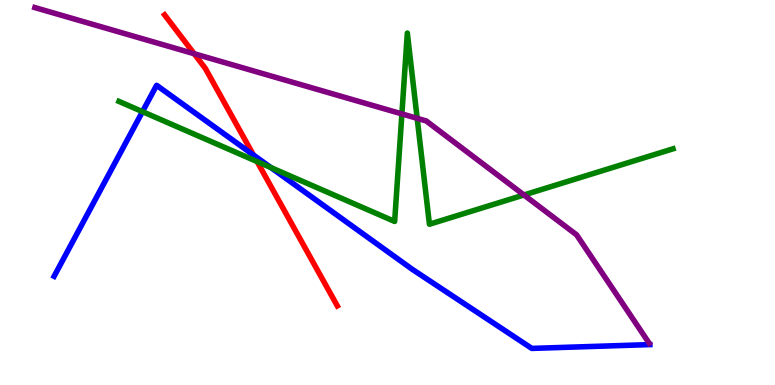[{'lines': ['blue', 'red'], 'intersections': [{'x': 3.27, 'y': 5.97}]}, {'lines': ['green', 'red'], 'intersections': [{'x': 3.32, 'y': 5.8}]}, {'lines': ['purple', 'red'], 'intersections': [{'x': 2.51, 'y': 8.6}]}, {'lines': ['blue', 'green'], 'intersections': [{'x': 1.84, 'y': 7.1}, {'x': 3.5, 'y': 5.65}]}, {'lines': ['blue', 'purple'], 'intersections': []}, {'lines': ['green', 'purple'], 'intersections': [{'x': 5.19, 'y': 7.04}, {'x': 5.38, 'y': 6.93}, {'x': 6.76, 'y': 4.94}]}]